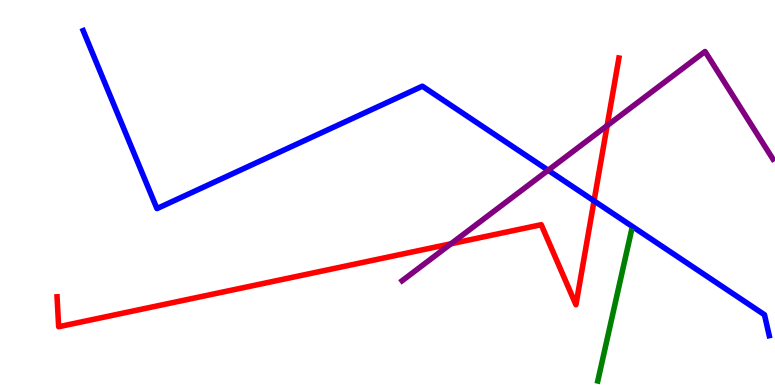[{'lines': ['blue', 'red'], 'intersections': [{'x': 7.66, 'y': 4.78}]}, {'lines': ['green', 'red'], 'intersections': []}, {'lines': ['purple', 'red'], 'intersections': [{'x': 5.82, 'y': 3.67}, {'x': 7.83, 'y': 6.74}]}, {'lines': ['blue', 'green'], 'intersections': []}, {'lines': ['blue', 'purple'], 'intersections': [{'x': 7.07, 'y': 5.58}]}, {'lines': ['green', 'purple'], 'intersections': []}]